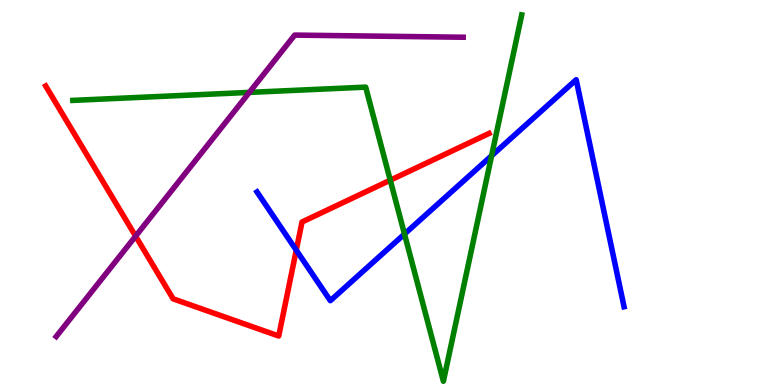[{'lines': ['blue', 'red'], 'intersections': [{'x': 3.82, 'y': 3.5}]}, {'lines': ['green', 'red'], 'intersections': [{'x': 5.04, 'y': 5.32}]}, {'lines': ['purple', 'red'], 'intersections': [{'x': 1.75, 'y': 3.87}]}, {'lines': ['blue', 'green'], 'intersections': [{'x': 5.22, 'y': 3.92}, {'x': 6.34, 'y': 5.95}]}, {'lines': ['blue', 'purple'], 'intersections': []}, {'lines': ['green', 'purple'], 'intersections': [{'x': 3.22, 'y': 7.6}]}]